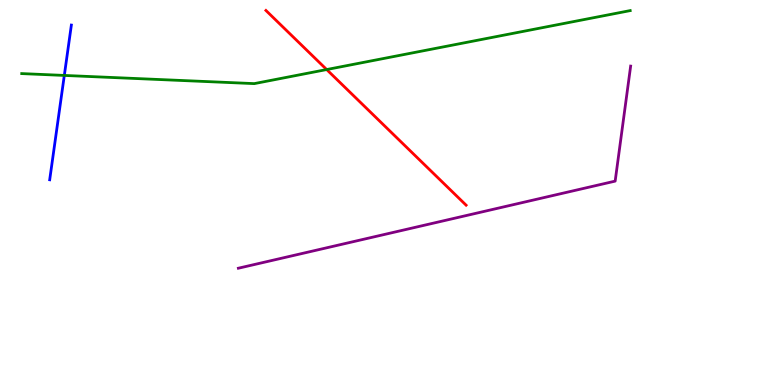[{'lines': ['blue', 'red'], 'intersections': []}, {'lines': ['green', 'red'], 'intersections': [{'x': 4.22, 'y': 8.19}]}, {'lines': ['purple', 'red'], 'intersections': []}, {'lines': ['blue', 'green'], 'intersections': [{'x': 0.83, 'y': 8.04}]}, {'lines': ['blue', 'purple'], 'intersections': []}, {'lines': ['green', 'purple'], 'intersections': []}]